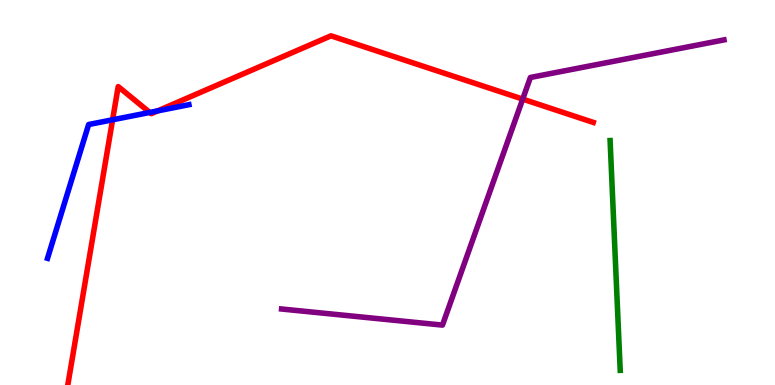[{'lines': ['blue', 'red'], 'intersections': [{'x': 1.45, 'y': 6.89}, {'x': 1.93, 'y': 7.08}, {'x': 2.04, 'y': 7.12}]}, {'lines': ['green', 'red'], 'intersections': []}, {'lines': ['purple', 'red'], 'intersections': [{'x': 6.74, 'y': 7.43}]}, {'lines': ['blue', 'green'], 'intersections': []}, {'lines': ['blue', 'purple'], 'intersections': []}, {'lines': ['green', 'purple'], 'intersections': []}]